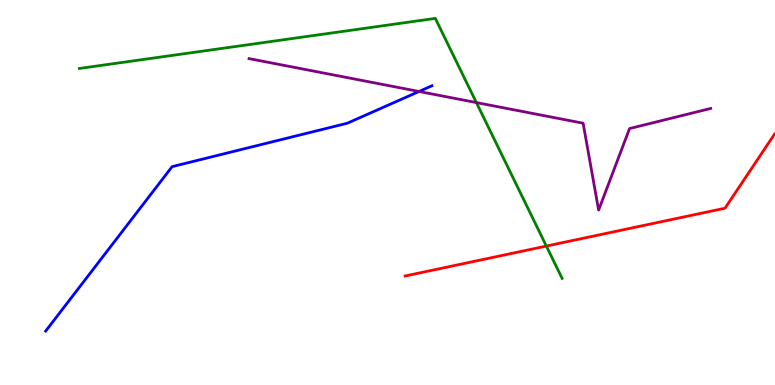[{'lines': ['blue', 'red'], 'intersections': []}, {'lines': ['green', 'red'], 'intersections': [{'x': 7.05, 'y': 3.61}]}, {'lines': ['purple', 'red'], 'intersections': []}, {'lines': ['blue', 'green'], 'intersections': []}, {'lines': ['blue', 'purple'], 'intersections': [{'x': 5.41, 'y': 7.62}]}, {'lines': ['green', 'purple'], 'intersections': [{'x': 6.15, 'y': 7.34}]}]